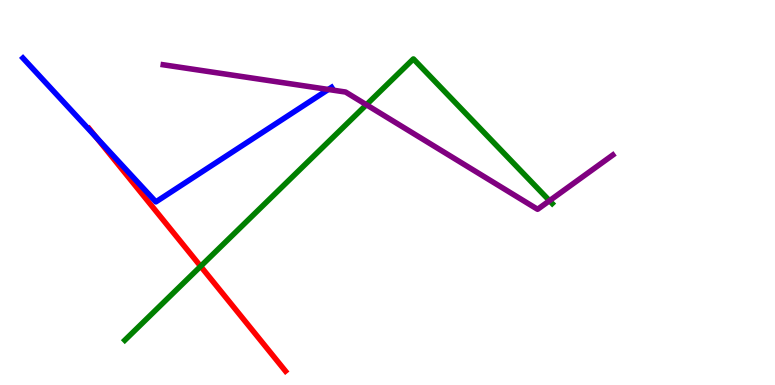[{'lines': ['blue', 'red'], 'intersections': [{'x': 1.24, 'y': 6.43}]}, {'lines': ['green', 'red'], 'intersections': [{'x': 2.59, 'y': 3.08}]}, {'lines': ['purple', 'red'], 'intersections': []}, {'lines': ['blue', 'green'], 'intersections': []}, {'lines': ['blue', 'purple'], 'intersections': [{'x': 4.24, 'y': 7.68}]}, {'lines': ['green', 'purple'], 'intersections': [{'x': 4.73, 'y': 7.28}, {'x': 7.09, 'y': 4.79}]}]